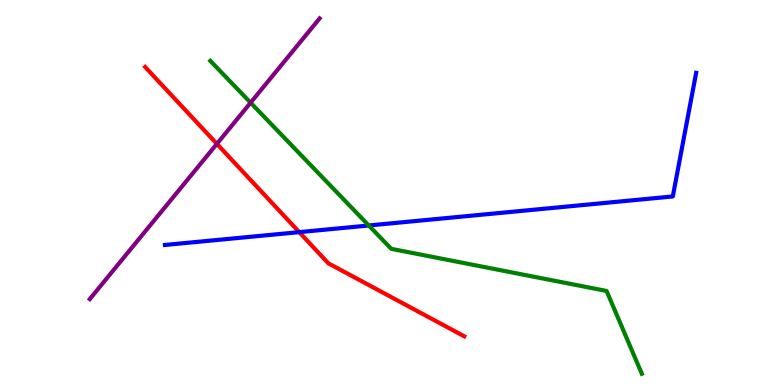[{'lines': ['blue', 'red'], 'intersections': [{'x': 3.86, 'y': 3.97}]}, {'lines': ['green', 'red'], 'intersections': []}, {'lines': ['purple', 'red'], 'intersections': [{'x': 2.8, 'y': 6.26}]}, {'lines': ['blue', 'green'], 'intersections': [{'x': 4.76, 'y': 4.14}]}, {'lines': ['blue', 'purple'], 'intersections': []}, {'lines': ['green', 'purple'], 'intersections': [{'x': 3.23, 'y': 7.33}]}]